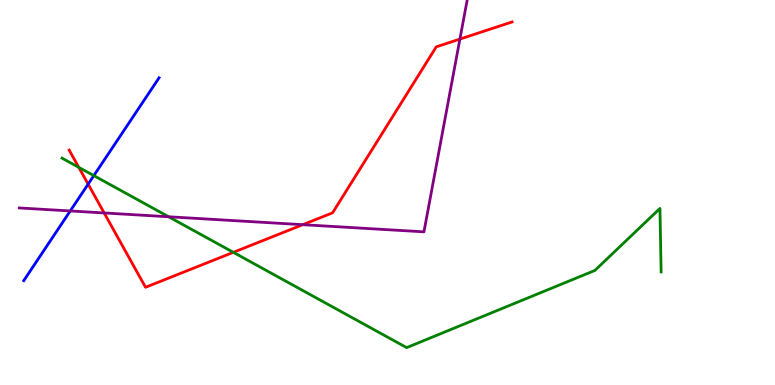[{'lines': ['blue', 'red'], 'intersections': [{'x': 1.14, 'y': 5.22}]}, {'lines': ['green', 'red'], 'intersections': [{'x': 1.02, 'y': 5.65}, {'x': 3.01, 'y': 3.45}]}, {'lines': ['purple', 'red'], 'intersections': [{'x': 1.34, 'y': 4.47}, {'x': 3.91, 'y': 4.16}, {'x': 5.93, 'y': 8.99}]}, {'lines': ['blue', 'green'], 'intersections': [{'x': 1.21, 'y': 5.44}]}, {'lines': ['blue', 'purple'], 'intersections': [{'x': 0.906, 'y': 4.52}]}, {'lines': ['green', 'purple'], 'intersections': [{'x': 2.18, 'y': 4.37}]}]